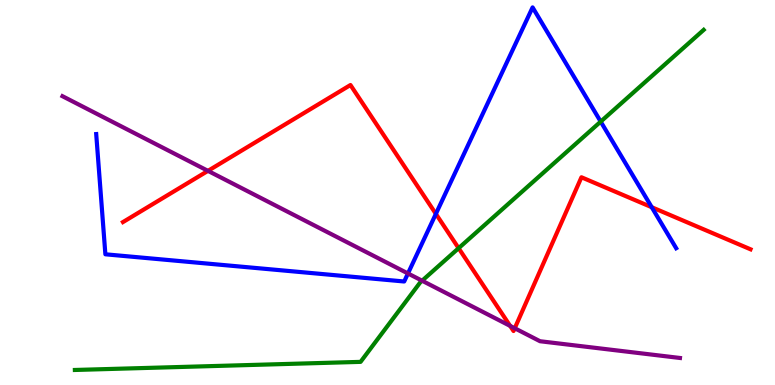[{'lines': ['blue', 'red'], 'intersections': [{'x': 5.62, 'y': 4.44}, {'x': 8.41, 'y': 4.62}]}, {'lines': ['green', 'red'], 'intersections': [{'x': 5.92, 'y': 3.55}]}, {'lines': ['purple', 'red'], 'intersections': [{'x': 2.68, 'y': 5.56}, {'x': 6.58, 'y': 1.54}, {'x': 6.64, 'y': 1.47}]}, {'lines': ['blue', 'green'], 'intersections': [{'x': 7.75, 'y': 6.84}]}, {'lines': ['blue', 'purple'], 'intersections': [{'x': 5.26, 'y': 2.9}]}, {'lines': ['green', 'purple'], 'intersections': [{'x': 5.45, 'y': 2.71}]}]